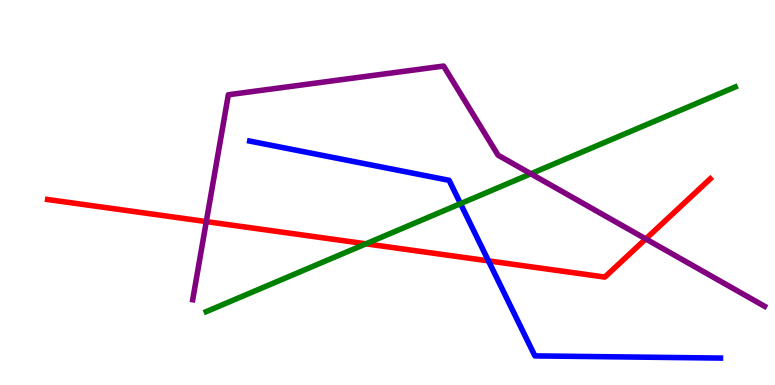[{'lines': ['blue', 'red'], 'intersections': [{'x': 6.3, 'y': 3.22}]}, {'lines': ['green', 'red'], 'intersections': [{'x': 4.72, 'y': 3.67}]}, {'lines': ['purple', 'red'], 'intersections': [{'x': 2.66, 'y': 4.24}, {'x': 8.33, 'y': 3.79}]}, {'lines': ['blue', 'green'], 'intersections': [{'x': 5.94, 'y': 4.71}]}, {'lines': ['blue', 'purple'], 'intersections': []}, {'lines': ['green', 'purple'], 'intersections': [{'x': 6.85, 'y': 5.49}]}]